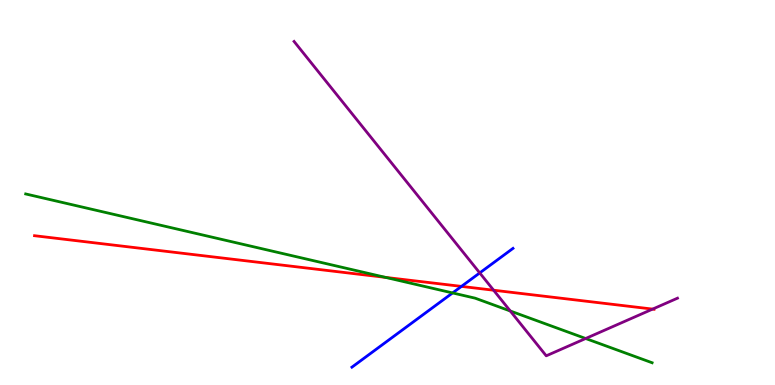[{'lines': ['blue', 'red'], 'intersections': [{'x': 5.95, 'y': 2.56}]}, {'lines': ['green', 'red'], 'intersections': [{'x': 4.97, 'y': 2.8}]}, {'lines': ['purple', 'red'], 'intersections': [{'x': 6.37, 'y': 2.46}, {'x': 8.42, 'y': 1.97}]}, {'lines': ['blue', 'green'], 'intersections': [{'x': 5.84, 'y': 2.39}]}, {'lines': ['blue', 'purple'], 'intersections': [{'x': 6.19, 'y': 2.91}]}, {'lines': ['green', 'purple'], 'intersections': [{'x': 6.58, 'y': 1.92}, {'x': 7.56, 'y': 1.21}]}]